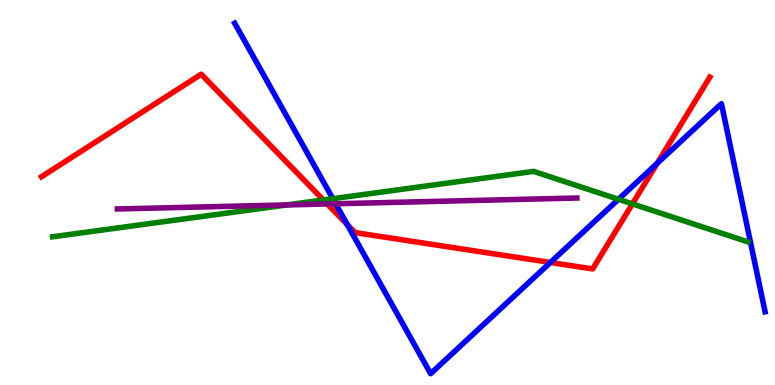[{'lines': ['blue', 'red'], 'intersections': [{'x': 4.48, 'y': 4.17}, {'x': 7.1, 'y': 3.18}, {'x': 8.48, 'y': 5.76}]}, {'lines': ['green', 'red'], 'intersections': [{'x': 4.17, 'y': 4.81}, {'x': 8.16, 'y': 4.7}]}, {'lines': ['purple', 'red'], 'intersections': [{'x': 4.22, 'y': 4.7}]}, {'lines': ['blue', 'green'], 'intersections': [{'x': 4.29, 'y': 4.84}, {'x': 7.98, 'y': 4.82}]}, {'lines': ['blue', 'purple'], 'intersections': [{'x': 4.33, 'y': 4.71}]}, {'lines': ['green', 'purple'], 'intersections': [{'x': 3.7, 'y': 4.68}]}]